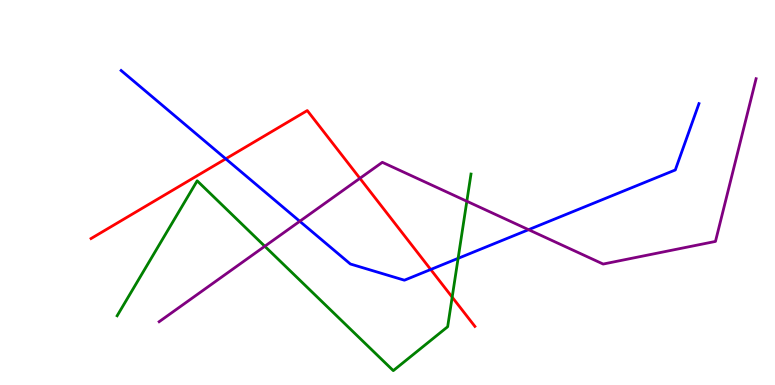[{'lines': ['blue', 'red'], 'intersections': [{'x': 2.91, 'y': 5.87}, {'x': 5.56, 'y': 3.0}]}, {'lines': ['green', 'red'], 'intersections': [{'x': 5.83, 'y': 2.28}]}, {'lines': ['purple', 'red'], 'intersections': [{'x': 4.64, 'y': 5.37}]}, {'lines': ['blue', 'green'], 'intersections': [{'x': 5.91, 'y': 3.29}]}, {'lines': ['blue', 'purple'], 'intersections': [{'x': 3.87, 'y': 4.25}, {'x': 6.82, 'y': 4.03}]}, {'lines': ['green', 'purple'], 'intersections': [{'x': 3.42, 'y': 3.6}, {'x': 6.02, 'y': 4.77}]}]